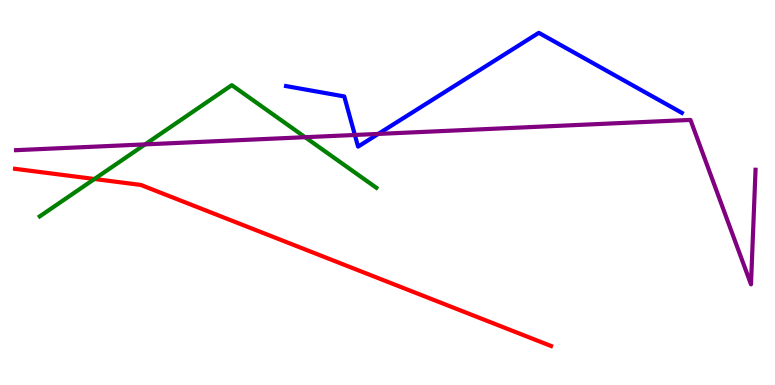[{'lines': ['blue', 'red'], 'intersections': []}, {'lines': ['green', 'red'], 'intersections': [{'x': 1.22, 'y': 5.35}]}, {'lines': ['purple', 'red'], 'intersections': []}, {'lines': ['blue', 'green'], 'intersections': []}, {'lines': ['blue', 'purple'], 'intersections': [{'x': 4.58, 'y': 6.49}, {'x': 4.88, 'y': 6.52}]}, {'lines': ['green', 'purple'], 'intersections': [{'x': 1.87, 'y': 6.25}, {'x': 3.94, 'y': 6.44}]}]